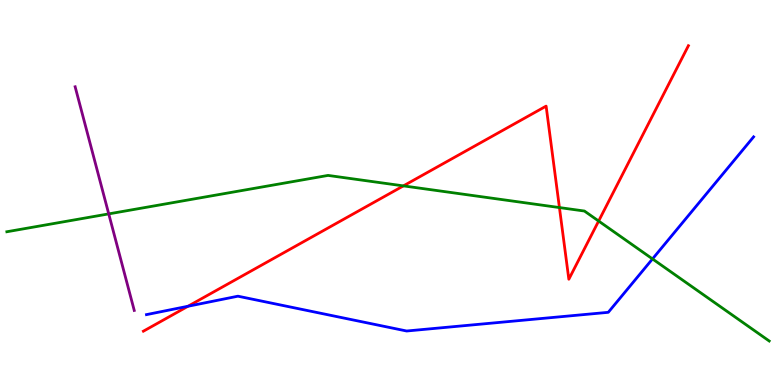[{'lines': ['blue', 'red'], 'intersections': [{'x': 2.43, 'y': 2.05}]}, {'lines': ['green', 'red'], 'intersections': [{'x': 5.21, 'y': 5.17}, {'x': 7.22, 'y': 4.61}, {'x': 7.72, 'y': 4.26}]}, {'lines': ['purple', 'red'], 'intersections': []}, {'lines': ['blue', 'green'], 'intersections': [{'x': 8.42, 'y': 3.27}]}, {'lines': ['blue', 'purple'], 'intersections': []}, {'lines': ['green', 'purple'], 'intersections': [{'x': 1.4, 'y': 4.44}]}]